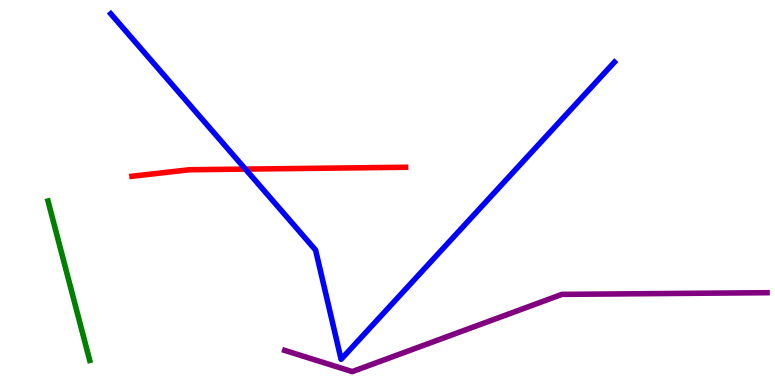[{'lines': ['blue', 'red'], 'intersections': [{'x': 3.17, 'y': 5.61}]}, {'lines': ['green', 'red'], 'intersections': []}, {'lines': ['purple', 'red'], 'intersections': []}, {'lines': ['blue', 'green'], 'intersections': []}, {'lines': ['blue', 'purple'], 'intersections': []}, {'lines': ['green', 'purple'], 'intersections': []}]